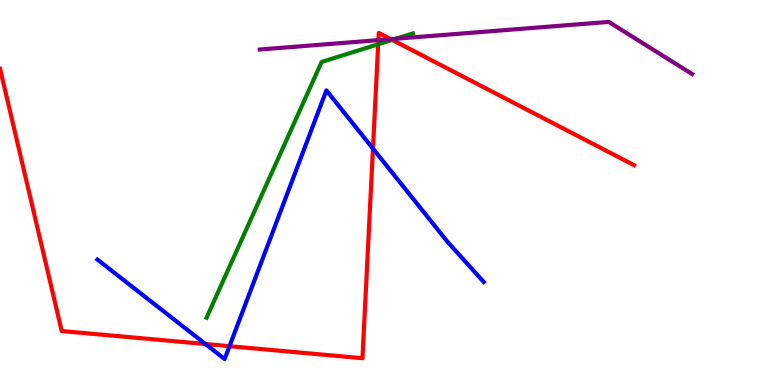[{'lines': ['blue', 'red'], 'intersections': [{'x': 2.65, 'y': 1.06}, {'x': 2.96, 'y': 1.01}, {'x': 4.81, 'y': 6.14}]}, {'lines': ['green', 'red'], 'intersections': [{'x': 4.88, 'y': 8.85}, {'x': 5.06, 'y': 8.96}]}, {'lines': ['purple', 'red'], 'intersections': [{'x': 4.88, 'y': 8.96}, {'x': 5.04, 'y': 8.98}]}, {'lines': ['blue', 'green'], 'intersections': []}, {'lines': ['blue', 'purple'], 'intersections': []}, {'lines': ['green', 'purple'], 'intersections': [{'x': 5.11, 'y': 8.99}]}]